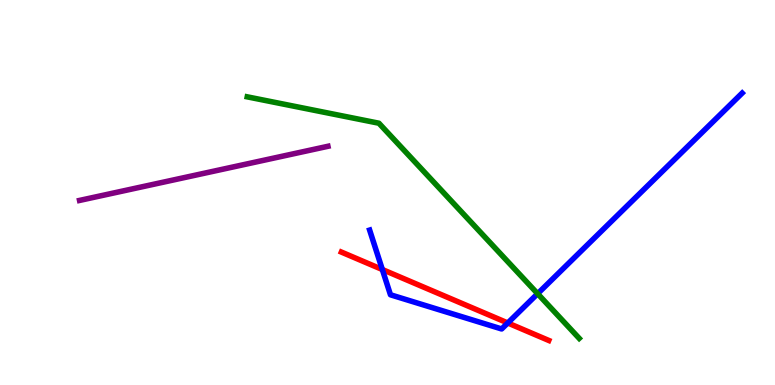[{'lines': ['blue', 'red'], 'intersections': [{'x': 4.93, 'y': 3.0}, {'x': 6.55, 'y': 1.61}]}, {'lines': ['green', 'red'], 'intersections': []}, {'lines': ['purple', 'red'], 'intersections': []}, {'lines': ['blue', 'green'], 'intersections': [{'x': 6.94, 'y': 2.37}]}, {'lines': ['blue', 'purple'], 'intersections': []}, {'lines': ['green', 'purple'], 'intersections': []}]